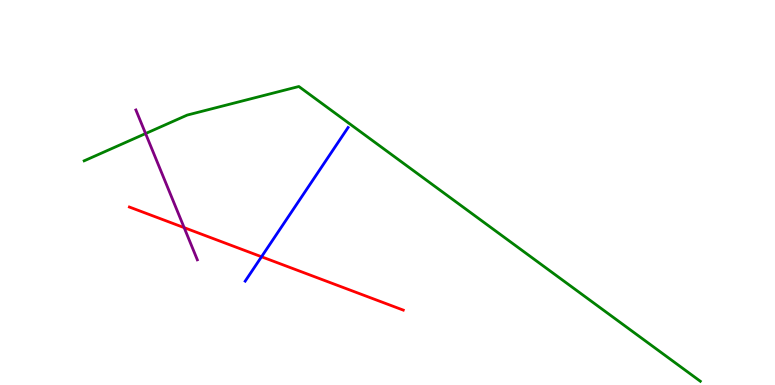[{'lines': ['blue', 'red'], 'intersections': [{'x': 3.37, 'y': 3.33}]}, {'lines': ['green', 'red'], 'intersections': []}, {'lines': ['purple', 'red'], 'intersections': [{'x': 2.38, 'y': 4.09}]}, {'lines': ['blue', 'green'], 'intersections': []}, {'lines': ['blue', 'purple'], 'intersections': []}, {'lines': ['green', 'purple'], 'intersections': [{'x': 1.88, 'y': 6.53}]}]